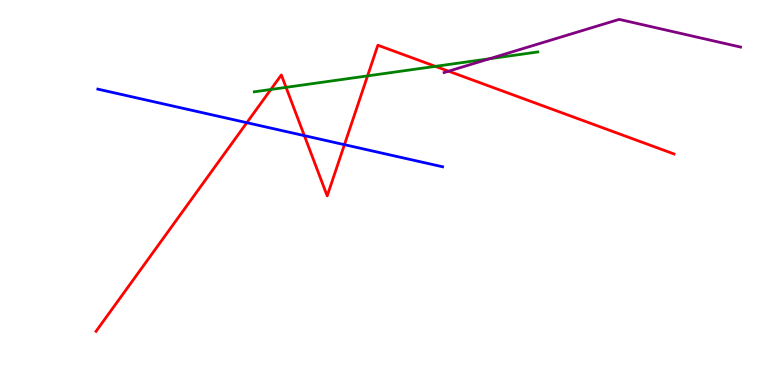[{'lines': ['blue', 'red'], 'intersections': [{'x': 3.19, 'y': 6.81}, {'x': 3.93, 'y': 6.48}, {'x': 4.44, 'y': 6.24}]}, {'lines': ['green', 'red'], 'intersections': [{'x': 3.49, 'y': 7.68}, {'x': 3.69, 'y': 7.73}, {'x': 4.74, 'y': 8.03}, {'x': 5.62, 'y': 8.28}]}, {'lines': ['purple', 'red'], 'intersections': [{'x': 5.79, 'y': 8.15}]}, {'lines': ['blue', 'green'], 'intersections': []}, {'lines': ['blue', 'purple'], 'intersections': []}, {'lines': ['green', 'purple'], 'intersections': [{'x': 6.32, 'y': 8.47}]}]